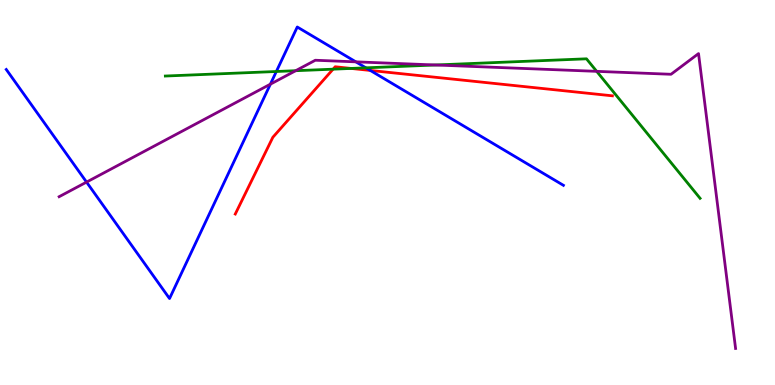[{'lines': ['blue', 'red'], 'intersections': [{'x': 4.78, 'y': 8.17}]}, {'lines': ['green', 'red'], 'intersections': [{'x': 4.3, 'y': 8.2}, {'x': 4.53, 'y': 8.22}]}, {'lines': ['purple', 'red'], 'intersections': []}, {'lines': ['blue', 'green'], 'intersections': [{'x': 3.57, 'y': 8.14}, {'x': 4.72, 'y': 8.24}]}, {'lines': ['blue', 'purple'], 'intersections': [{'x': 1.12, 'y': 5.27}, {'x': 3.49, 'y': 7.81}, {'x': 4.59, 'y': 8.39}]}, {'lines': ['green', 'purple'], 'intersections': [{'x': 3.82, 'y': 8.16}, {'x': 5.62, 'y': 8.31}, {'x': 7.7, 'y': 8.15}]}]